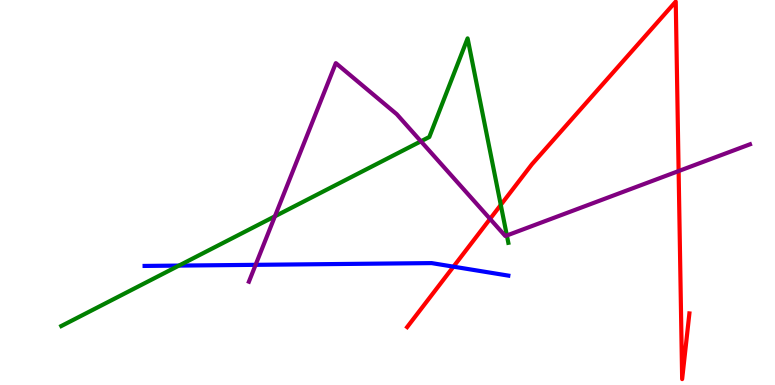[{'lines': ['blue', 'red'], 'intersections': [{'x': 5.85, 'y': 3.07}]}, {'lines': ['green', 'red'], 'intersections': [{'x': 6.46, 'y': 4.68}]}, {'lines': ['purple', 'red'], 'intersections': [{'x': 6.32, 'y': 4.31}, {'x': 8.76, 'y': 5.56}]}, {'lines': ['blue', 'green'], 'intersections': [{'x': 2.31, 'y': 3.1}]}, {'lines': ['blue', 'purple'], 'intersections': [{'x': 3.3, 'y': 3.12}]}, {'lines': ['green', 'purple'], 'intersections': [{'x': 3.55, 'y': 4.38}, {'x': 5.43, 'y': 6.33}, {'x': 6.54, 'y': 3.88}]}]